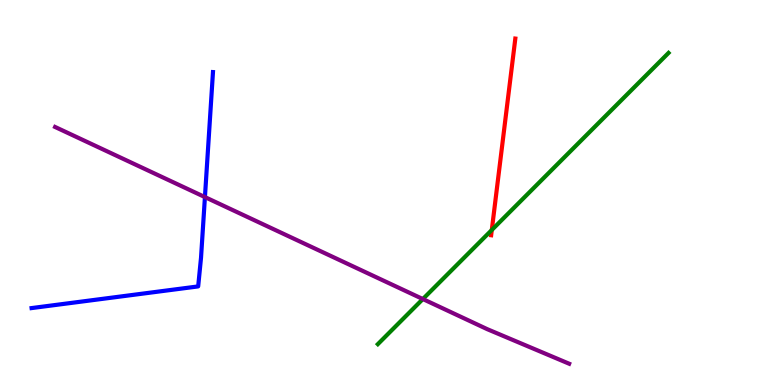[{'lines': ['blue', 'red'], 'intersections': []}, {'lines': ['green', 'red'], 'intersections': [{'x': 6.35, 'y': 4.03}]}, {'lines': ['purple', 'red'], 'intersections': []}, {'lines': ['blue', 'green'], 'intersections': []}, {'lines': ['blue', 'purple'], 'intersections': [{'x': 2.64, 'y': 4.88}]}, {'lines': ['green', 'purple'], 'intersections': [{'x': 5.46, 'y': 2.23}]}]